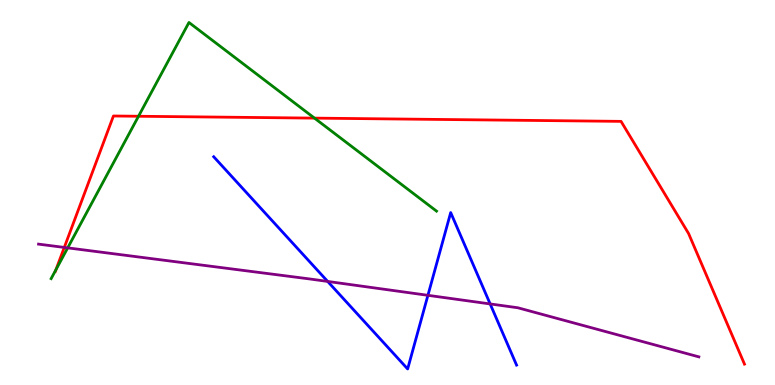[{'lines': ['blue', 'red'], 'intersections': []}, {'lines': ['green', 'red'], 'intersections': [{'x': 0.723, 'y': 3.0}, {'x': 1.79, 'y': 6.98}, {'x': 4.06, 'y': 6.93}]}, {'lines': ['purple', 'red'], 'intersections': [{'x': 0.83, 'y': 3.57}]}, {'lines': ['blue', 'green'], 'intersections': []}, {'lines': ['blue', 'purple'], 'intersections': [{'x': 4.23, 'y': 2.69}, {'x': 5.52, 'y': 2.33}, {'x': 6.32, 'y': 2.11}]}, {'lines': ['green', 'purple'], 'intersections': [{'x': 0.873, 'y': 3.56}]}]